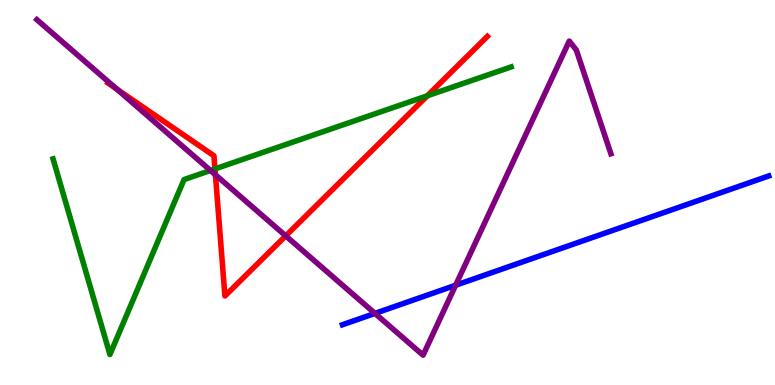[{'lines': ['blue', 'red'], 'intersections': []}, {'lines': ['green', 'red'], 'intersections': [{'x': 2.77, 'y': 5.61}, {'x': 5.51, 'y': 7.51}]}, {'lines': ['purple', 'red'], 'intersections': [{'x': 1.51, 'y': 7.69}, {'x': 2.78, 'y': 5.46}, {'x': 3.69, 'y': 3.87}]}, {'lines': ['blue', 'green'], 'intersections': []}, {'lines': ['blue', 'purple'], 'intersections': [{'x': 4.84, 'y': 1.86}, {'x': 5.88, 'y': 2.59}]}, {'lines': ['green', 'purple'], 'intersections': [{'x': 2.72, 'y': 5.57}]}]